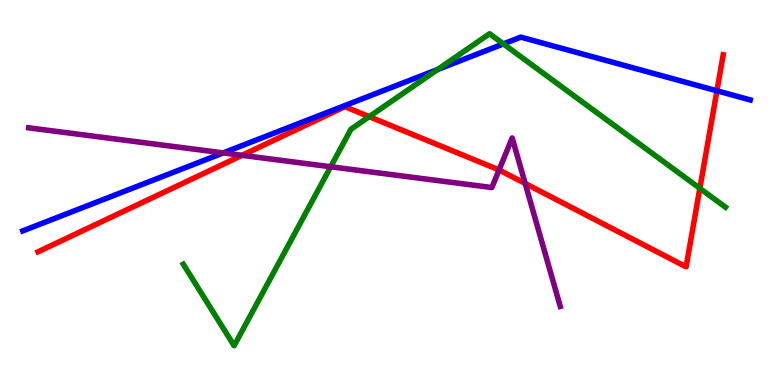[{'lines': ['blue', 'red'], 'intersections': [{'x': 9.25, 'y': 7.64}]}, {'lines': ['green', 'red'], 'intersections': [{'x': 4.76, 'y': 6.97}, {'x': 9.03, 'y': 5.11}]}, {'lines': ['purple', 'red'], 'intersections': [{'x': 3.12, 'y': 5.97}, {'x': 6.44, 'y': 5.59}, {'x': 6.78, 'y': 5.24}]}, {'lines': ['blue', 'green'], 'intersections': [{'x': 5.65, 'y': 8.2}, {'x': 6.5, 'y': 8.86}]}, {'lines': ['blue', 'purple'], 'intersections': [{'x': 2.88, 'y': 6.03}]}, {'lines': ['green', 'purple'], 'intersections': [{'x': 4.27, 'y': 5.67}]}]